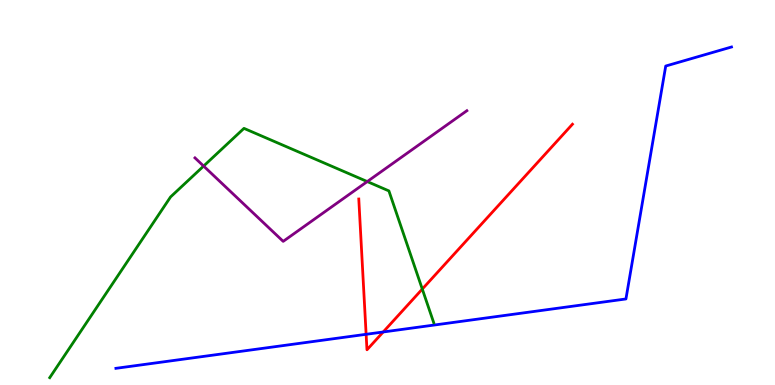[{'lines': ['blue', 'red'], 'intersections': [{'x': 4.72, 'y': 1.32}, {'x': 4.94, 'y': 1.38}]}, {'lines': ['green', 'red'], 'intersections': [{'x': 5.45, 'y': 2.49}]}, {'lines': ['purple', 'red'], 'intersections': []}, {'lines': ['blue', 'green'], 'intersections': []}, {'lines': ['blue', 'purple'], 'intersections': []}, {'lines': ['green', 'purple'], 'intersections': [{'x': 2.63, 'y': 5.69}, {'x': 4.74, 'y': 5.28}]}]